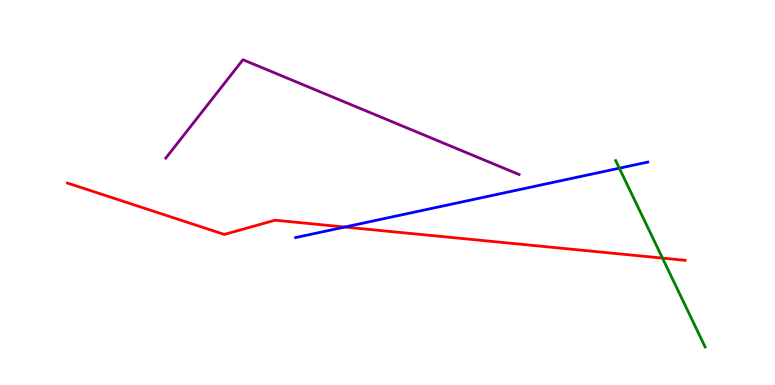[{'lines': ['blue', 'red'], 'intersections': [{'x': 4.45, 'y': 4.1}]}, {'lines': ['green', 'red'], 'intersections': [{'x': 8.55, 'y': 3.3}]}, {'lines': ['purple', 'red'], 'intersections': []}, {'lines': ['blue', 'green'], 'intersections': [{'x': 7.99, 'y': 5.63}]}, {'lines': ['blue', 'purple'], 'intersections': []}, {'lines': ['green', 'purple'], 'intersections': []}]